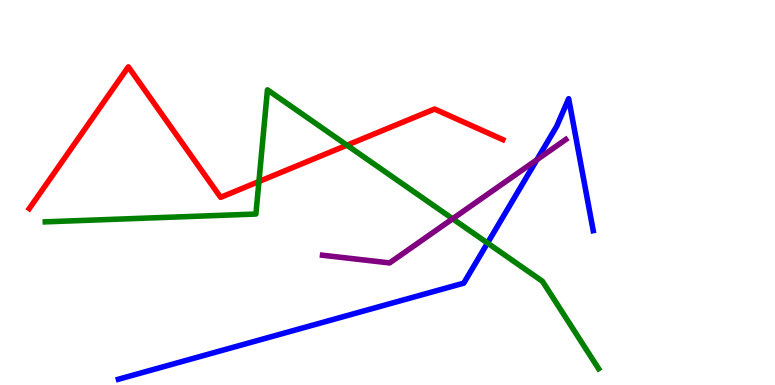[{'lines': ['blue', 'red'], 'intersections': []}, {'lines': ['green', 'red'], 'intersections': [{'x': 3.34, 'y': 5.29}, {'x': 4.48, 'y': 6.23}]}, {'lines': ['purple', 'red'], 'intersections': []}, {'lines': ['blue', 'green'], 'intersections': [{'x': 6.29, 'y': 3.69}]}, {'lines': ['blue', 'purple'], 'intersections': [{'x': 6.93, 'y': 5.85}]}, {'lines': ['green', 'purple'], 'intersections': [{'x': 5.84, 'y': 4.32}]}]